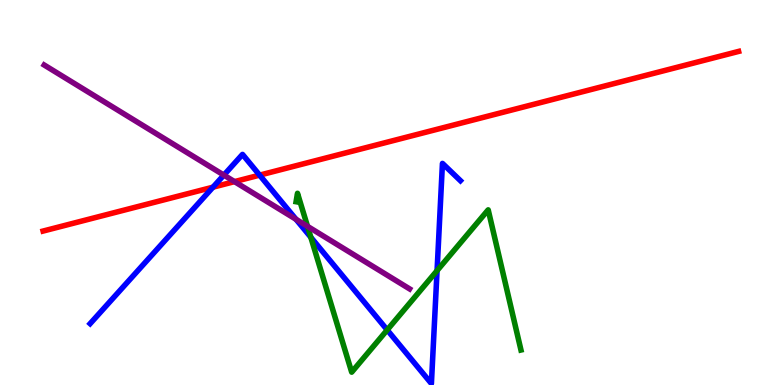[{'lines': ['blue', 'red'], 'intersections': [{'x': 2.75, 'y': 5.14}, {'x': 3.35, 'y': 5.45}]}, {'lines': ['green', 'red'], 'intersections': []}, {'lines': ['purple', 'red'], 'intersections': [{'x': 3.03, 'y': 5.28}]}, {'lines': ['blue', 'green'], 'intersections': [{'x': 4.01, 'y': 3.84}, {'x': 5.0, 'y': 1.43}, {'x': 5.64, 'y': 2.97}]}, {'lines': ['blue', 'purple'], 'intersections': [{'x': 2.89, 'y': 5.45}, {'x': 3.82, 'y': 4.3}]}, {'lines': ['green', 'purple'], 'intersections': [{'x': 3.97, 'y': 4.12}]}]